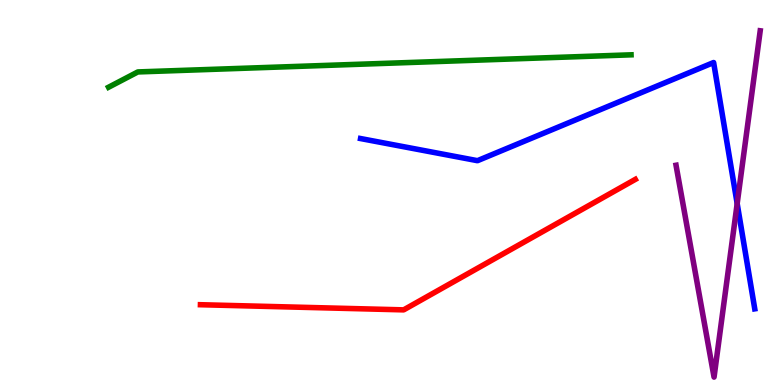[{'lines': ['blue', 'red'], 'intersections': []}, {'lines': ['green', 'red'], 'intersections': []}, {'lines': ['purple', 'red'], 'intersections': []}, {'lines': ['blue', 'green'], 'intersections': []}, {'lines': ['blue', 'purple'], 'intersections': [{'x': 9.51, 'y': 4.71}]}, {'lines': ['green', 'purple'], 'intersections': []}]